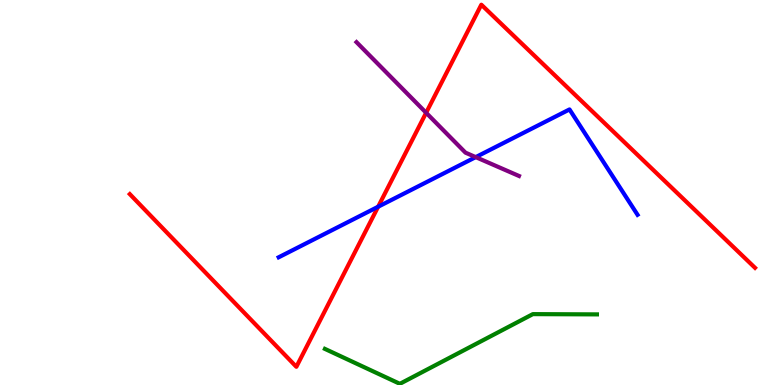[{'lines': ['blue', 'red'], 'intersections': [{'x': 4.88, 'y': 4.63}]}, {'lines': ['green', 'red'], 'intersections': []}, {'lines': ['purple', 'red'], 'intersections': [{'x': 5.5, 'y': 7.07}]}, {'lines': ['blue', 'green'], 'intersections': []}, {'lines': ['blue', 'purple'], 'intersections': [{'x': 6.14, 'y': 5.92}]}, {'lines': ['green', 'purple'], 'intersections': []}]